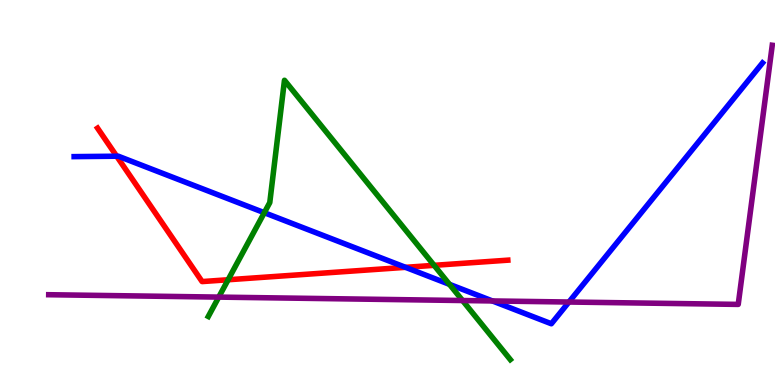[{'lines': ['blue', 'red'], 'intersections': [{'x': 1.51, 'y': 5.94}, {'x': 5.23, 'y': 3.06}]}, {'lines': ['green', 'red'], 'intersections': [{'x': 2.94, 'y': 2.73}, {'x': 5.6, 'y': 3.11}]}, {'lines': ['purple', 'red'], 'intersections': []}, {'lines': ['blue', 'green'], 'intersections': [{'x': 3.41, 'y': 4.48}, {'x': 5.8, 'y': 2.61}]}, {'lines': ['blue', 'purple'], 'intersections': [{'x': 6.35, 'y': 2.18}, {'x': 7.34, 'y': 2.16}]}, {'lines': ['green', 'purple'], 'intersections': [{'x': 2.82, 'y': 2.28}, {'x': 5.97, 'y': 2.19}]}]